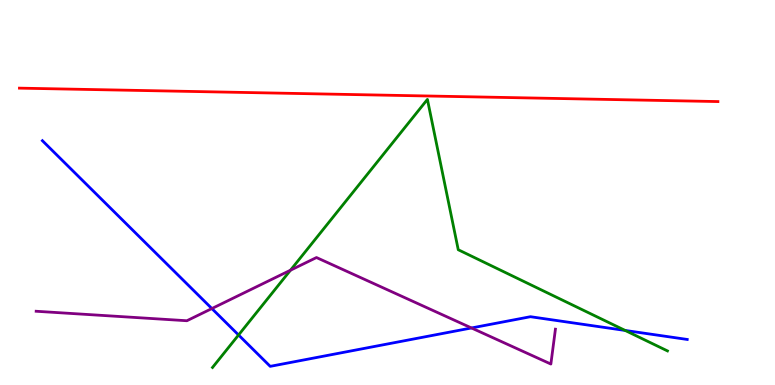[{'lines': ['blue', 'red'], 'intersections': []}, {'lines': ['green', 'red'], 'intersections': []}, {'lines': ['purple', 'red'], 'intersections': []}, {'lines': ['blue', 'green'], 'intersections': [{'x': 3.08, 'y': 1.3}, {'x': 8.07, 'y': 1.42}]}, {'lines': ['blue', 'purple'], 'intersections': [{'x': 2.73, 'y': 1.99}, {'x': 6.08, 'y': 1.48}]}, {'lines': ['green', 'purple'], 'intersections': [{'x': 3.75, 'y': 2.98}]}]